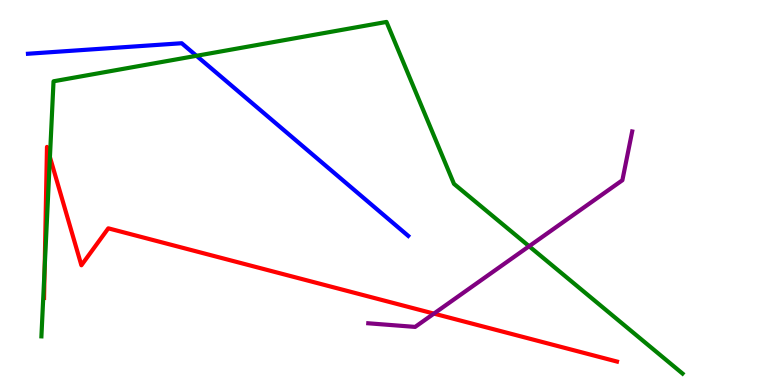[{'lines': ['blue', 'red'], 'intersections': []}, {'lines': ['green', 'red'], 'intersections': [{'x': 0.576, 'y': 3.03}, {'x': 0.644, 'y': 5.92}]}, {'lines': ['purple', 'red'], 'intersections': [{'x': 5.6, 'y': 1.85}]}, {'lines': ['blue', 'green'], 'intersections': [{'x': 2.54, 'y': 8.55}]}, {'lines': ['blue', 'purple'], 'intersections': []}, {'lines': ['green', 'purple'], 'intersections': [{'x': 6.83, 'y': 3.6}]}]